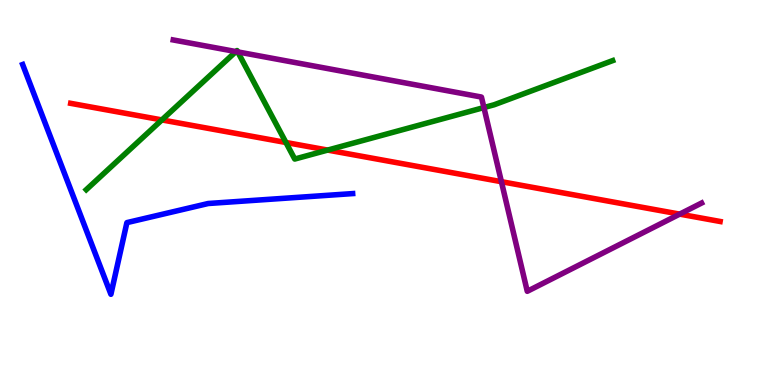[{'lines': ['blue', 'red'], 'intersections': []}, {'lines': ['green', 'red'], 'intersections': [{'x': 2.09, 'y': 6.89}, {'x': 3.69, 'y': 6.3}, {'x': 4.23, 'y': 6.1}]}, {'lines': ['purple', 'red'], 'intersections': [{'x': 6.47, 'y': 5.28}, {'x': 8.77, 'y': 4.44}]}, {'lines': ['blue', 'green'], 'intersections': []}, {'lines': ['blue', 'purple'], 'intersections': []}, {'lines': ['green', 'purple'], 'intersections': [{'x': 3.04, 'y': 8.66}, {'x': 3.07, 'y': 8.65}, {'x': 6.24, 'y': 7.21}]}]